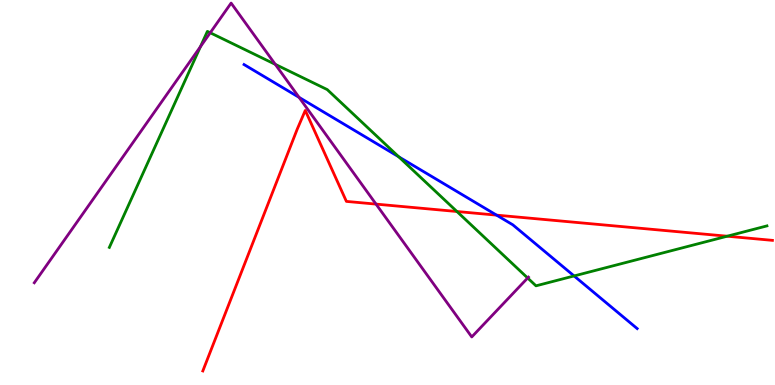[{'lines': ['blue', 'red'], 'intersections': [{'x': 6.41, 'y': 4.41}]}, {'lines': ['green', 'red'], 'intersections': [{'x': 5.9, 'y': 4.51}, {'x': 9.38, 'y': 3.86}]}, {'lines': ['purple', 'red'], 'intersections': [{'x': 4.85, 'y': 4.7}]}, {'lines': ['blue', 'green'], 'intersections': [{'x': 5.14, 'y': 5.93}, {'x': 7.41, 'y': 2.83}]}, {'lines': ['blue', 'purple'], 'intersections': [{'x': 3.86, 'y': 7.47}]}, {'lines': ['green', 'purple'], 'intersections': [{'x': 2.59, 'y': 8.79}, {'x': 2.71, 'y': 9.15}, {'x': 3.55, 'y': 8.33}, {'x': 6.81, 'y': 2.78}]}]